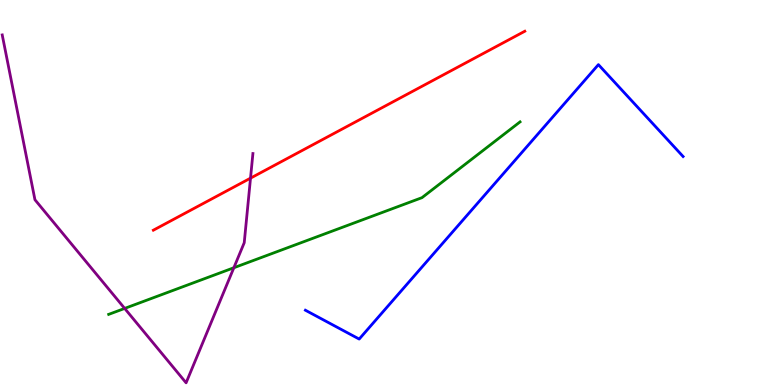[{'lines': ['blue', 'red'], 'intersections': []}, {'lines': ['green', 'red'], 'intersections': []}, {'lines': ['purple', 'red'], 'intersections': [{'x': 3.23, 'y': 5.37}]}, {'lines': ['blue', 'green'], 'intersections': []}, {'lines': ['blue', 'purple'], 'intersections': []}, {'lines': ['green', 'purple'], 'intersections': [{'x': 1.61, 'y': 1.99}, {'x': 3.02, 'y': 3.05}]}]